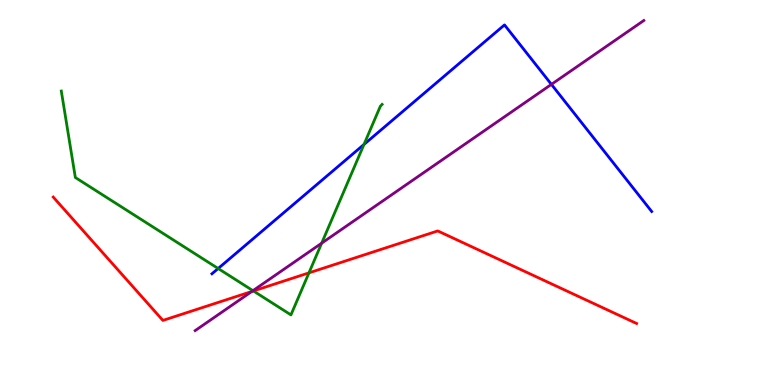[{'lines': ['blue', 'red'], 'intersections': []}, {'lines': ['green', 'red'], 'intersections': [{'x': 3.27, 'y': 2.44}, {'x': 3.99, 'y': 2.91}]}, {'lines': ['purple', 'red'], 'intersections': [{'x': 3.25, 'y': 2.43}]}, {'lines': ['blue', 'green'], 'intersections': [{'x': 2.81, 'y': 3.03}, {'x': 4.7, 'y': 6.25}]}, {'lines': ['blue', 'purple'], 'intersections': [{'x': 7.11, 'y': 7.81}]}, {'lines': ['green', 'purple'], 'intersections': [{'x': 3.26, 'y': 2.45}, {'x': 4.15, 'y': 3.68}]}]